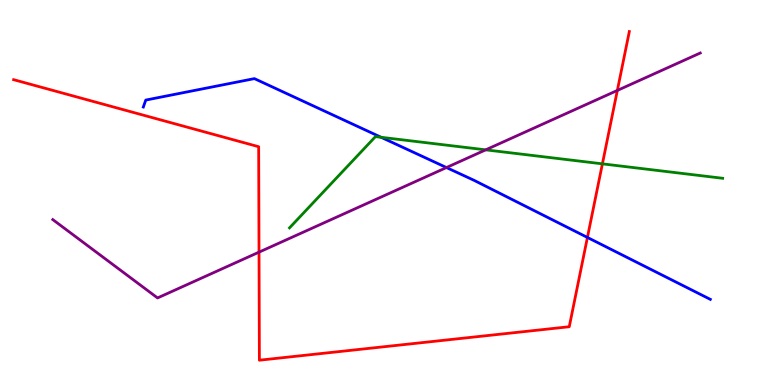[{'lines': ['blue', 'red'], 'intersections': [{'x': 7.58, 'y': 3.83}]}, {'lines': ['green', 'red'], 'intersections': [{'x': 7.77, 'y': 5.74}]}, {'lines': ['purple', 'red'], 'intersections': [{'x': 3.34, 'y': 3.45}, {'x': 7.97, 'y': 7.65}]}, {'lines': ['blue', 'green'], 'intersections': [{'x': 4.92, 'y': 6.43}]}, {'lines': ['blue', 'purple'], 'intersections': [{'x': 5.76, 'y': 5.65}]}, {'lines': ['green', 'purple'], 'intersections': [{'x': 6.27, 'y': 6.11}]}]